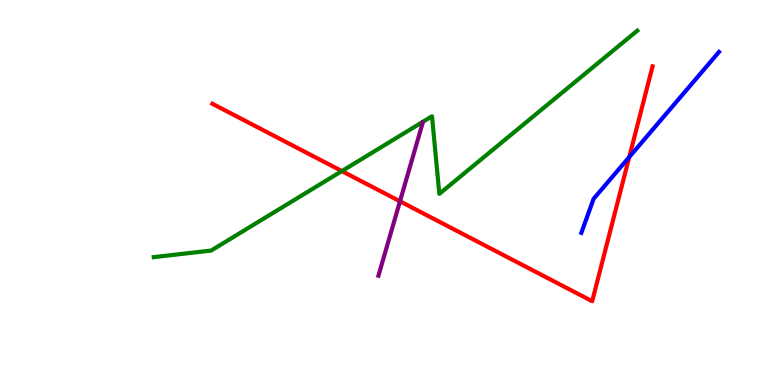[{'lines': ['blue', 'red'], 'intersections': [{'x': 8.12, 'y': 5.92}]}, {'lines': ['green', 'red'], 'intersections': [{'x': 4.41, 'y': 5.56}]}, {'lines': ['purple', 'red'], 'intersections': [{'x': 5.16, 'y': 4.77}]}, {'lines': ['blue', 'green'], 'intersections': []}, {'lines': ['blue', 'purple'], 'intersections': []}, {'lines': ['green', 'purple'], 'intersections': []}]